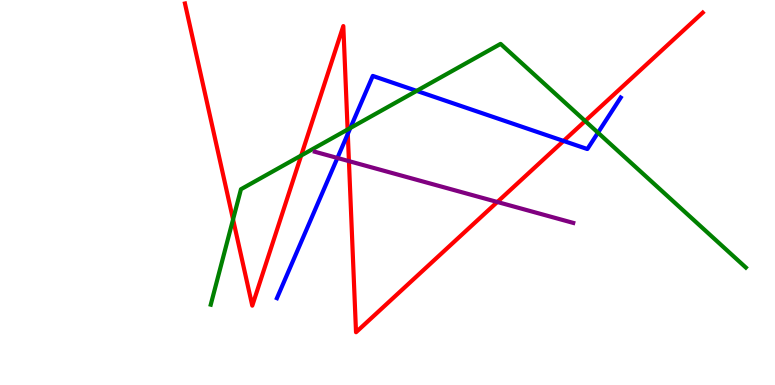[{'lines': ['blue', 'red'], 'intersections': [{'x': 4.49, 'y': 6.52}, {'x': 7.27, 'y': 6.34}]}, {'lines': ['green', 'red'], 'intersections': [{'x': 3.01, 'y': 4.3}, {'x': 3.89, 'y': 5.96}, {'x': 4.49, 'y': 6.64}, {'x': 7.55, 'y': 6.86}]}, {'lines': ['purple', 'red'], 'intersections': [{'x': 4.5, 'y': 5.81}, {'x': 6.42, 'y': 4.75}]}, {'lines': ['blue', 'green'], 'intersections': [{'x': 4.52, 'y': 6.68}, {'x': 5.38, 'y': 7.64}, {'x': 7.72, 'y': 6.55}]}, {'lines': ['blue', 'purple'], 'intersections': [{'x': 4.35, 'y': 5.9}]}, {'lines': ['green', 'purple'], 'intersections': []}]